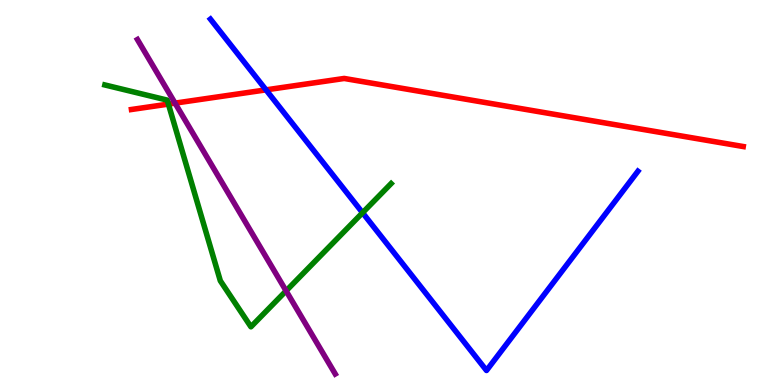[{'lines': ['blue', 'red'], 'intersections': [{'x': 3.43, 'y': 7.67}]}, {'lines': ['green', 'red'], 'intersections': [{'x': 2.17, 'y': 7.3}]}, {'lines': ['purple', 'red'], 'intersections': [{'x': 2.26, 'y': 7.32}]}, {'lines': ['blue', 'green'], 'intersections': [{'x': 4.68, 'y': 4.47}]}, {'lines': ['blue', 'purple'], 'intersections': []}, {'lines': ['green', 'purple'], 'intersections': [{'x': 3.69, 'y': 2.44}]}]